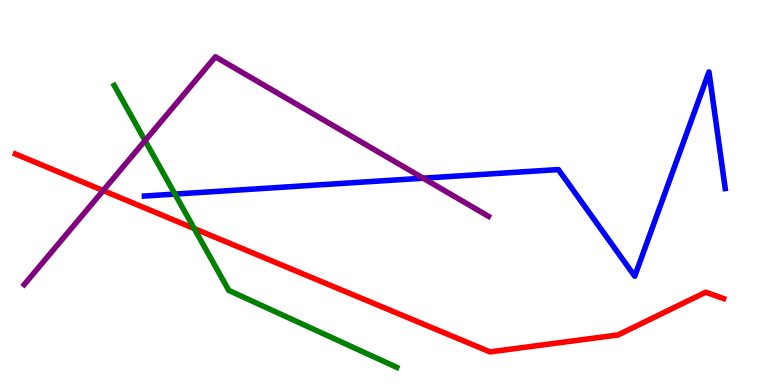[{'lines': ['blue', 'red'], 'intersections': []}, {'lines': ['green', 'red'], 'intersections': [{'x': 2.51, 'y': 4.06}]}, {'lines': ['purple', 'red'], 'intersections': [{'x': 1.33, 'y': 5.05}]}, {'lines': ['blue', 'green'], 'intersections': [{'x': 2.26, 'y': 4.96}]}, {'lines': ['blue', 'purple'], 'intersections': [{'x': 5.46, 'y': 5.37}]}, {'lines': ['green', 'purple'], 'intersections': [{'x': 1.87, 'y': 6.35}]}]